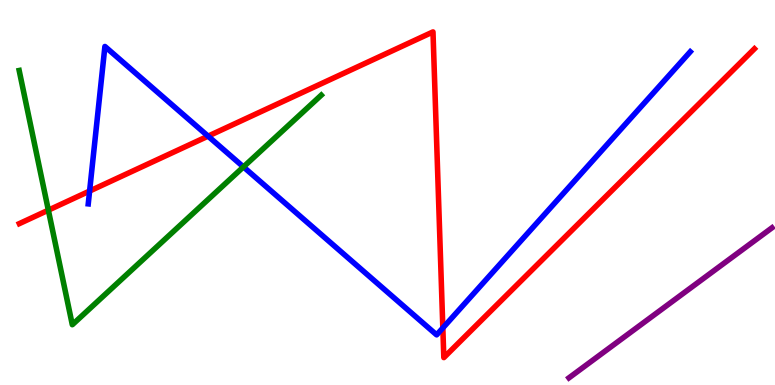[{'lines': ['blue', 'red'], 'intersections': [{'x': 1.16, 'y': 5.04}, {'x': 2.68, 'y': 6.46}, {'x': 5.71, 'y': 1.48}]}, {'lines': ['green', 'red'], 'intersections': [{'x': 0.624, 'y': 4.54}]}, {'lines': ['purple', 'red'], 'intersections': []}, {'lines': ['blue', 'green'], 'intersections': [{'x': 3.14, 'y': 5.66}]}, {'lines': ['blue', 'purple'], 'intersections': []}, {'lines': ['green', 'purple'], 'intersections': []}]